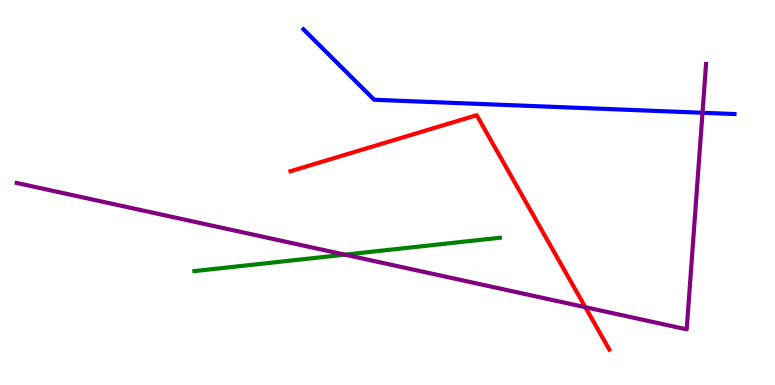[{'lines': ['blue', 'red'], 'intersections': []}, {'lines': ['green', 'red'], 'intersections': []}, {'lines': ['purple', 'red'], 'intersections': [{'x': 7.55, 'y': 2.02}]}, {'lines': ['blue', 'green'], 'intersections': []}, {'lines': ['blue', 'purple'], 'intersections': [{'x': 9.06, 'y': 7.07}]}, {'lines': ['green', 'purple'], 'intersections': [{'x': 4.45, 'y': 3.39}]}]